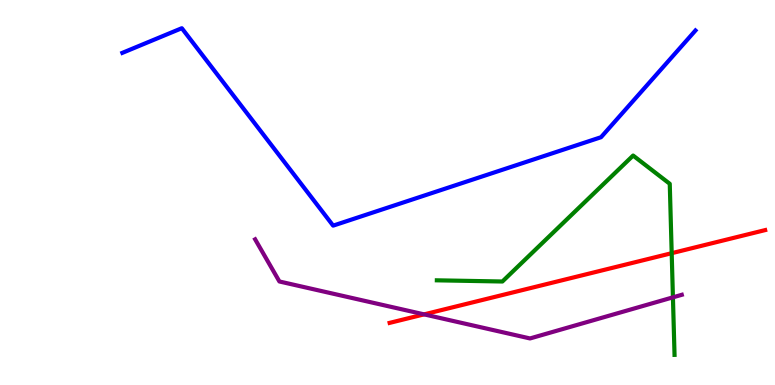[{'lines': ['blue', 'red'], 'intersections': []}, {'lines': ['green', 'red'], 'intersections': [{'x': 8.67, 'y': 3.42}]}, {'lines': ['purple', 'red'], 'intersections': [{'x': 5.47, 'y': 1.83}]}, {'lines': ['blue', 'green'], 'intersections': []}, {'lines': ['blue', 'purple'], 'intersections': []}, {'lines': ['green', 'purple'], 'intersections': [{'x': 8.68, 'y': 2.28}]}]